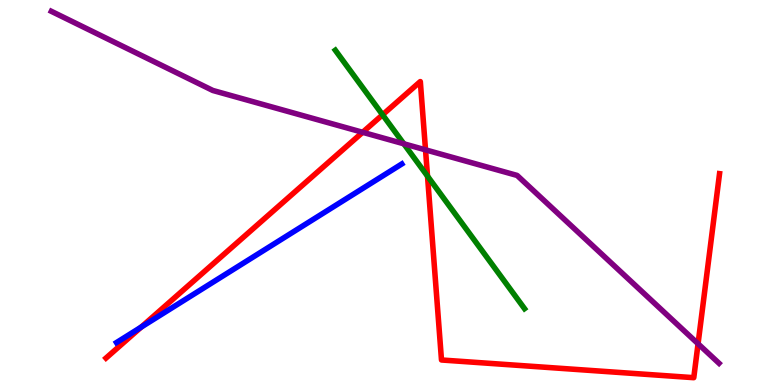[{'lines': ['blue', 'red'], 'intersections': [{'x': 1.82, 'y': 1.5}]}, {'lines': ['green', 'red'], 'intersections': [{'x': 4.94, 'y': 7.02}, {'x': 5.52, 'y': 5.42}]}, {'lines': ['purple', 'red'], 'intersections': [{'x': 4.68, 'y': 6.56}, {'x': 5.49, 'y': 6.11}, {'x': 9.01, 'y': 1.07}]}, {'lines': ['blue', 'green'], 'intersections': []}, {'lines': ['blue', 'purple'], 'intersections': []}, {'lines': ['green', 'purple'], 'intersections': [{'x': 5.21, 'y': 6.27}]}]